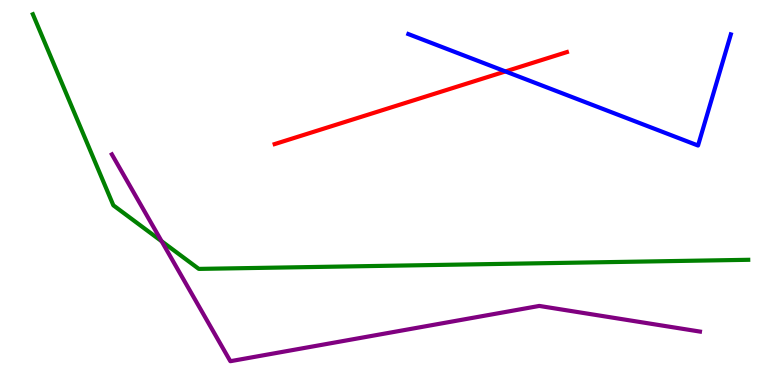[{'lines': ['blue', 'red'], 'intersections': [{'x': 6.52, 'y': 8.14}]}, {'lines': ['green', 'red'], 'intersections': []}, {'lines': ['purple', 'red'], 'intersections': []}, {'lines': ['blue', 'green'], 'intersections': []}, {'lines': ['blue', 'purple'], 'intersections': []}, {'lines': ['green', 'purple'], 'intersections': [{'x': 2.09, 'y': 3.73}]}]